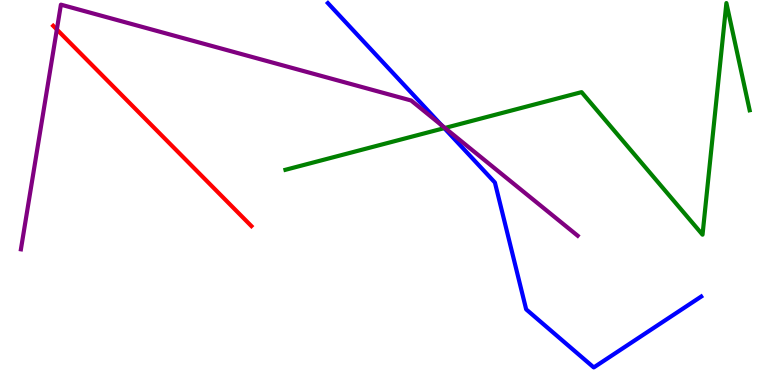[{'lines': ['blue', 'red'], 'intersections': []}, {'lines': ['green', 'red'], 'intersections': []}, {'lines': ['purple', 'red'], 'intersections': [{'x': 0.734, 'y': 9.23}]}, {'lines': ['blue', 'green'], 'intersections': [{'x': 5.73, 'y': 6.67}]}, {'lines': ['blue', 'purple'], 'intersections': [{'x': 5.7, 'y': 6.75}]}, {'lines': ['green', 'purple'], 'intersections': [{'x': 5.74, 'y': 6.68}]}]